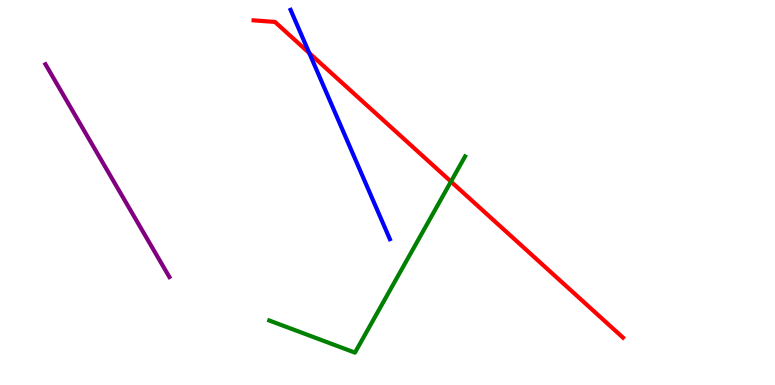[{'lines': ['blue', 'red'], 'intersections': [{'x': 3.99, 'y': 8.62}]}, {'lines': ['green', 'red'], 'intersections': [{'x': 5.82, 'y': 5.28}]}, {'lines': ['purple', 'red'], 'intersections': []}, {'lines': ['blue', 'green'], 'intersections': []}, {'lines': ['blue', 'purple'], 'intersections': []}, {'lines': ['green', 'purple'], 'intersections': []}]